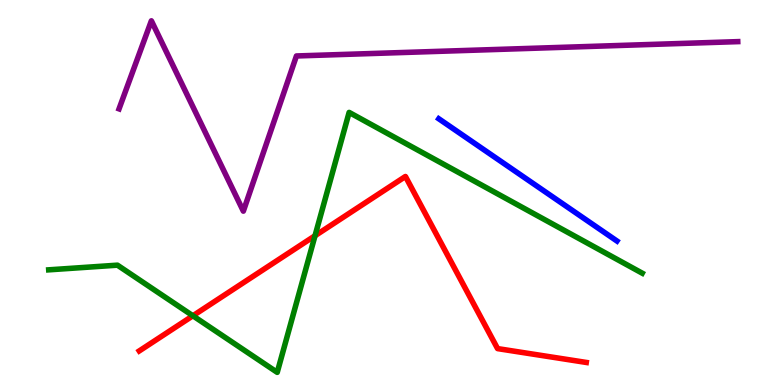[{'lines': ['blue', 'red'], 'intersections': []}, {'lines': ['green', 'red'], 'intersections': [{'x': 2.49, 'y': 1.8}, {'x': 4.06, 'y': 3.88}]}, {'lines': ['purple', 'red'], 'intersections': []}, {'lines': ['blue', 'green'], 'intersections': []}, {'lines': ['blue', 'purple'], 'intersections': []}, {'lines': ['green', 'purple'], 'intersections': []}]